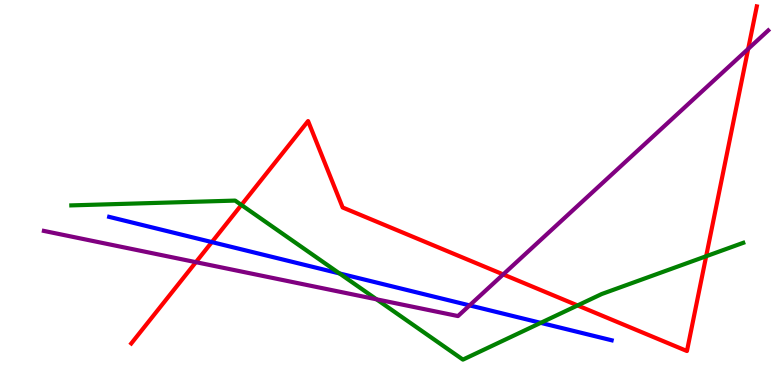[{'lines': ['blue', 'red'], 'intersections': [{'x': 2.73, 'y': 3.71}]}, {'lines': ['green', 'red'], 'intersections': [{'x': 3.11, 'y': 4.68}, {'x': 7.45, 'y': 2.07}, {'x': 9.11, 'y': 3.34}]}, {'lines': ['purple', 'red'], 'intersections': [{'x': 2.53, 'y': 3.19}, {'x': 6.49, 'y': 2.87}, {'x': 9.65, 'y': 8.73}]}, {'lines': ['blue', 'green'], 'intersections': [{'x': 4.38, 'y': 2.9}, {'x': 6.98, 'y': 1.61}]}, {'lines': ['blue', 'purple'], 'intersections': [{'x': 6.06, 'y': 2.07}]}, {'lines': ['green', 'purple'], 'intersections': [{'x': 4.86, 'y': 2.23}]}]